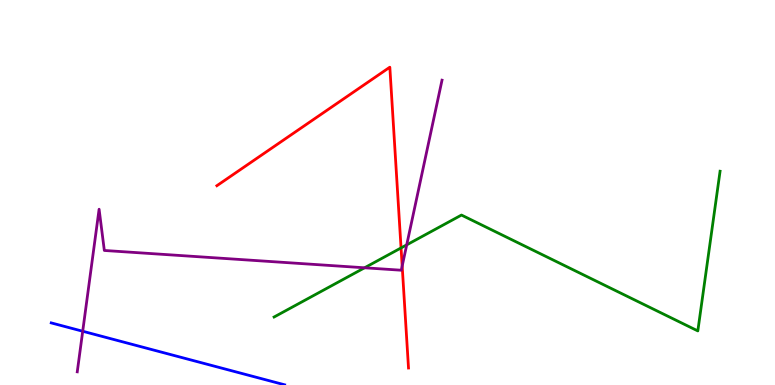[{'lines': ['blue', 'red'], 'intersections': []}, {'lines': ['green', 'red'], 'intersections': [{'x': 5.17, 'y': 3.56}]}, {'lines': ['purple', 'red'], 'intersections': [{'x': 5.19, 'y': 3.09}]}, {'lines': ['blue', 'green'], 'intersections': []}, {'lines': ['blue', 'purple'], 'intersections': [{'x': 1.07, 'y': 1.4}]}, {'lines': ['green', 'purple'], 'intersections': [{'x': 4.7, 'y': 3.04}, {'x': 5.25, 'y': 3.64}]}]